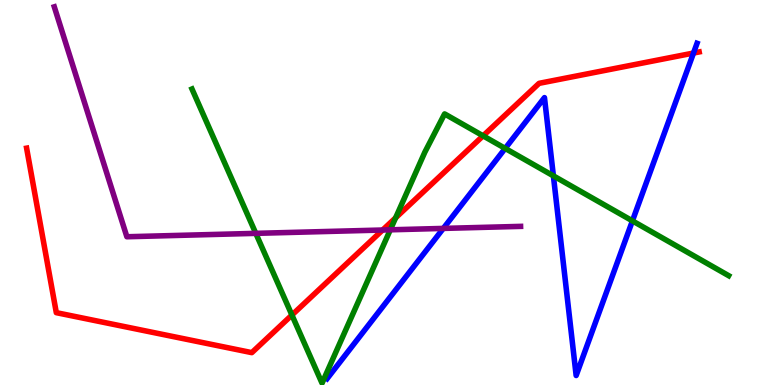[{'lines': ['blue', 'red'], 'intersections': [{'x': 8.95, 'y': 8.62}]}, {'lines': ['green', 'red'], 'intersections': [{'x': 3.77, 'y': 1.82}, {'x': 5.1, 'y': 4.34}, {'x': 6.23, 'y': 6.47}]}, {'lines': ['purple', 'red'], 'intersections': [{'x': 4.94, 'y': 4.03}]}, {'lines': ['blue', 'green'], 'intersections': [{'x': 6.52, 'y': 6.15}, {'x': 7.14, 'y': 5.43}, {'x': 8.16, 'y': 4.26}]}, {'lines': ['blue', 'purple'], 'intersections': [{'x': 5.72, 'y': 4.07}]}, {'lines': ['green', 'purple'], 'intersections': [{'x': 3.3, 'y': 3.94}, {'x': 5.04, 'y': 4.03}]}]